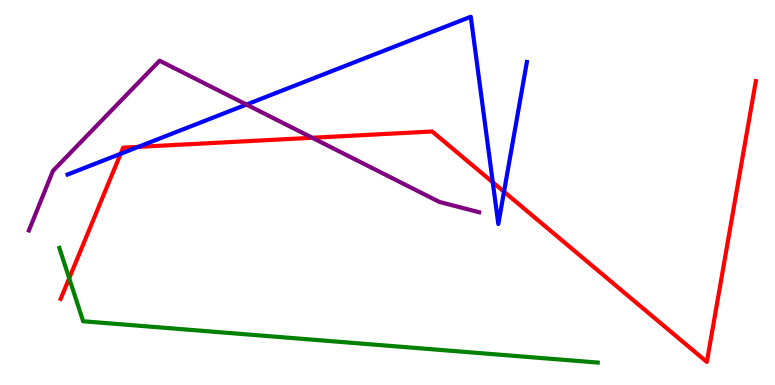[{'lines': ['blue', 'red'], 'intersections': [{'x': 1.56, 'y': 6.01}, {'x': 1.78, 'y': 6.18}, {'x': 6.36, 'y': 5.26}, {'x': 6.5, 'y': 5.02}]}, {'lines': ['green', 'red'], 'intersections': [{'x': 0.893, 'y': 2.77}]}, {'lines': ['purple', 'red'], 'intersections': [{'x': 4.03, 'y': 6.42}]}, {'lines': ['blue', 'green'], 'intersections': []}, {'lines': ['blue', 'purple'], 'intersections': [{'x': 3.18, 'y': 7.28}]}, {'lines': ['green', 'purple'], 'intersections': []}]